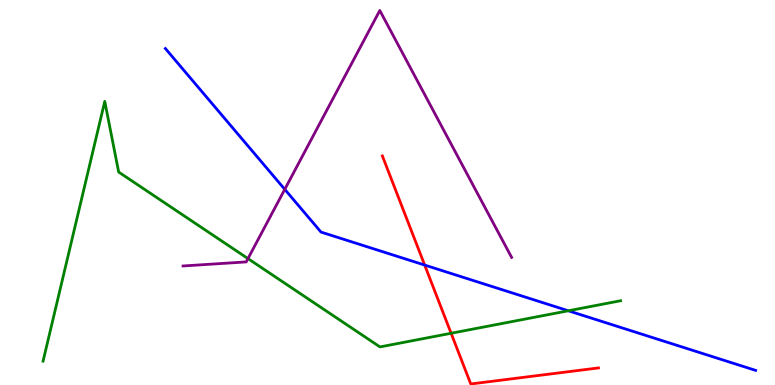[{'lines': ['blue', 'red'], 'intersections': [{'x': 5.48, 'y': 3.12}]}, {'lines': ['green', 'red'], 'intersections': [{'x': 5.82, 'y': 1.34}]}, {'lines': ['purple', 'red'], 'intersections': []}, {'lines': ['blue', 'green'], 'intersections': [{'x': 7.33, 'y': 1.93}]}, {'lines': ['blue', 'purple'], 'intersections': [{'x': 3.67, 'y': 5.08}]}, {'lines': ['green', 'purple'], 'intersections': [{'x': 3.2, 'y': 3.28}]}]